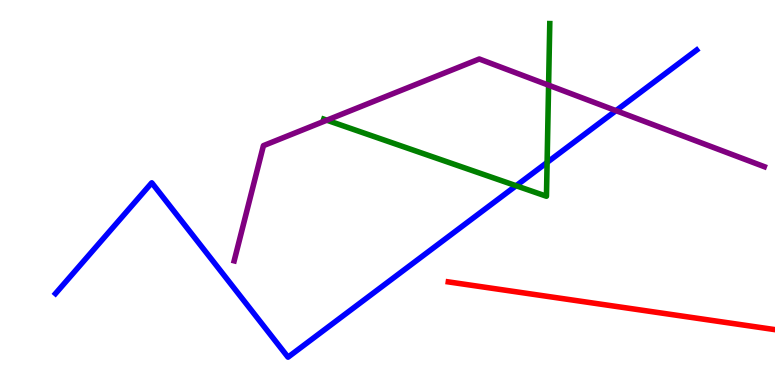[{'lines': ['blue', 'red'], 'intersections': []}, {'lines': ['green', 'red'], 'intersections': []}, {'lines': ['purple', 'red'], 'intersections': []}, {'lines': ['blue', 'green'], 'intersections': [{'x': 6.66, 'y': 5.18}, {'x': 7.06, 'y': 5.78}]}, {'lines': ['blue', 'purple'], 'intersections': [{'x': 7.95, 'y': 7.13}]}, {'lines': ['green', 'purple'], 'intersections': [{'x': 4.22, 'y': 6.88}, {'x': 7.08, 'y': 7.79}]}]